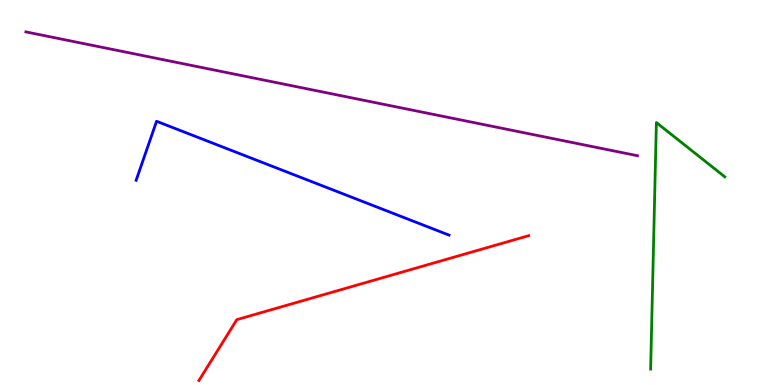[{'lines': ['blue', 'red'], 'intersections': []}, {'lines': ['green', 'red'], 'intersections': []}, {'lines': ['purple', 'red'], 'intersections': []}, {'lines': ['blue', 'green'], 'intersections': []}, {'lines': ['blue', 'purple'], 'intersections': []}, {'lines': ['green', 'purple'], 'intersections': []}]